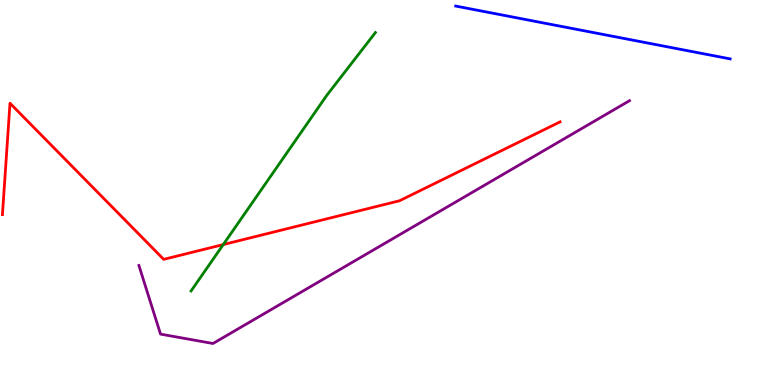[{'lines': ['blue', 'red'], 'intersections': []}, {'lines': ['green', 'red'], 'intersections': [{'x': 2.88, 'y': 3.65}]}, {'lines': ['purple', 'red'], 'intersections': []}, {'lines': ['blue', 'green'], 'intersections': []}, {'lines': ['blue', 'purple'], 'intersections': []}, {'lines': ['green', 'purple'], 'intersections': []}]